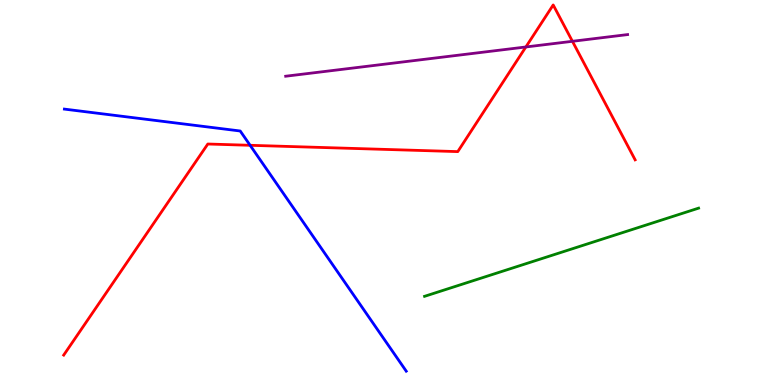[{'lines': ['blue', 'red'], 'intersections': [{'x': 3.23, 'y': 6.23}]}, {'lines': ['green', 'red'], 'intersections': []}, {'lines': ['purple', 'red'], 'intersections': [{'x': 6.79, 'y': 8.78}, {'x': 7.39, 'y': 8.93}]}, {'lines': ['blue', 'green'], 'intersections': []}, {'lines': ['blue', 'purple'], 'intersections': []}, {'lines': ['green', 'purple'], 'intersections': []}]